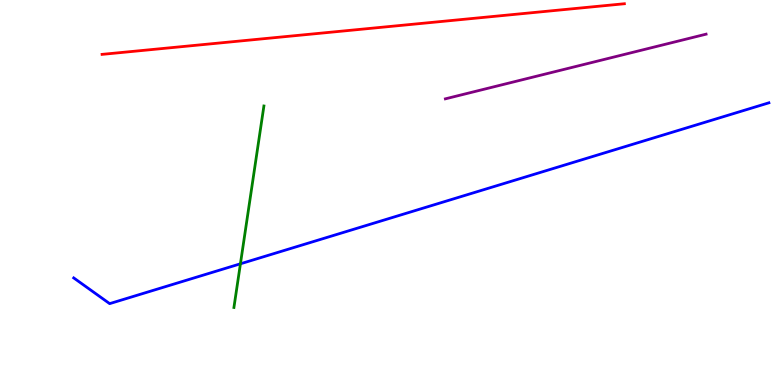[{'lines': ['blue', 'red'], 'intersections': []}, {'lines': ['green', 'red'], 'intersections': []}, {'lines': ['purple', 'red'], 'intersections': []}, {'lines': ['blue', 'green'], 'intersections': [{'x': 3.1, 'y': 3.15}]}, {'lines': ['blue', 'purple'], 'intersections': []}, {'lines': ['green', 'purple'], 'intersections': []}]